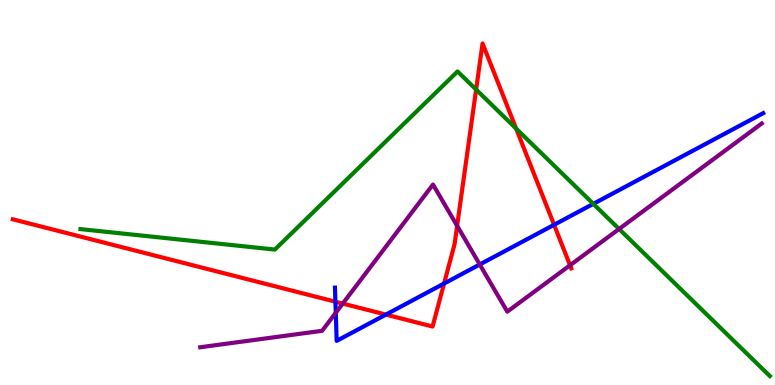[{'lines': ['blue', 'red'], 'intersections': [{'x': 4.33, 'y': 2.16}, {'x': 4.98, 'y': 1.83}, {'x': 5.73, 'y': 2.64}, {'x': 7.15, 'y': 4.16}]}, {'lines': ['green', 'red'], 'intersections': [{'x': 6.14, 'y': 7.67}, {'x': 6.66, 'y': 6.66}]}, {'lines': ['purple', 'red'], 'intersections': [{'x': 4.42, 'y': 2.11}, {'x': 5.9, 'y': 4.13}, {'x': 7.36, 'y': 3.11}]}, {'lines': ['blue', 'green'], 'intersections': [{'x': 7.66, 'y': 4.7}]}, {'lines': ['blue', 'purple'], 'intersections': [{'x': 4.33, 'y': 1.88}, {'x': 6.19, 'y': 3.13}]}, {'lines': ['green', 'purple'], 'intersections': [{'x': 7.99, 'y': 4.05}]}]